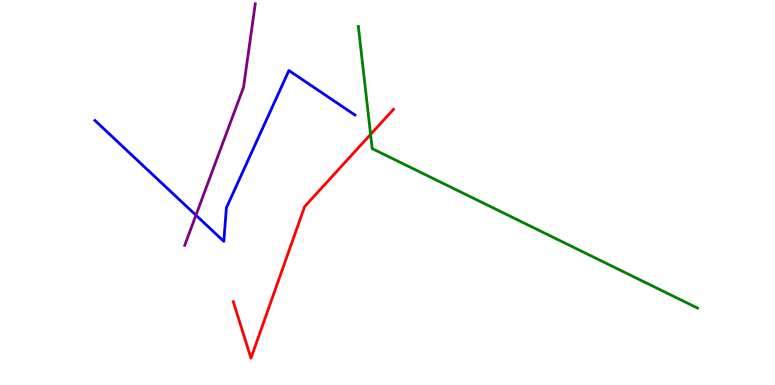[{'lines': ['blue', 'red'], 'intersections': []}, {'lines': ['green', 'red'], 'intersections': [{'x': 4.78, 'y': 6.51}]}, {'lines': ['purple', 'red'], 'intersections': []}, {'lines': ['blue', 'green'], 'intersections': []}, {'lines': ['blue', 'purple'], 'intersections': [{'x': 2.53, 'y': 4.41}]}, {'lines': ['green', 'purple'], 'intersections': []}]